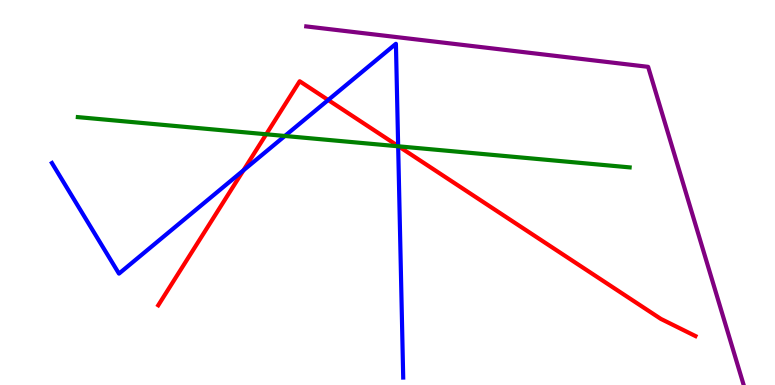[{'lines': ['blue', 'red'], 'intersections': [{'x': 3.14, 'y': 5.58}, {'x': 4.23, 'y': 7.4}, {'x': 5.14, 'y': 6.21}]}, {'lines': ['green', 'red'], 'intersections': [{'x': 3.43, 'y': 6.51}, {'x': 5.14, 'y': 6.2}]}, {'lines': ['purple', 'red'], 'intersections': []}, {'lines': ['blue', 'green'], 'intersections': [{'x': 3.68, 'y': 6.47}, {'x': 5.14, 'y': 6.2}]}, {'lines': ['blue', 'purple'], 'intersections': []}, {'lines': ['green', 'purple'], 'intersections': []}]